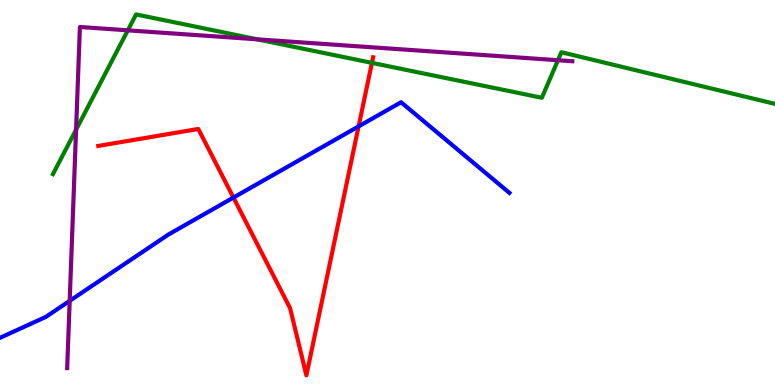[{'lines': ['blue', 'red'], 'intersections': [{'x': 3.01, 'y': 4.87}, {'x': 4.63, 'y': 6.72}]}, {'lines': ['green', 'red'], 'intersections': [{'x': 4.8, 'y': 8.37}]}, {'lines': ['purple', 'red'], 'intersections': []}, {'lines': ['blue', 'green'], 'intersections': []}, {'lines': ['blue', 'purple'], 'intersections': [{'x': 0.899, 'y': 2.19}]}, {'lines': ['green', 'purple'], 'intersections': [{'x': 0.982, 'y': 6.63}, {'x': 1.65, 'y': 9.21}, {'x': 3.32, 'y': 8.98}, {'x': 7.2, 'y': 8.44}]}]